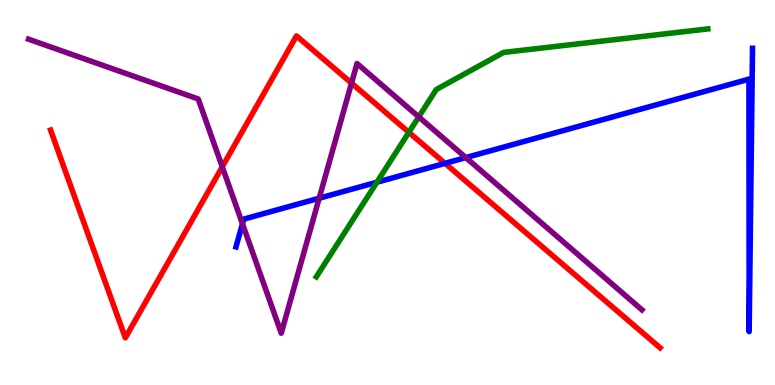[{'lines': ['blue', 'red'], 'intersections': [{'x': 5.74, 'y': 5.76}]}, {'lines': ['green', 'red'], 'intersections': [{'x': 5.28, 'y': 6.56}]}, {'lines': ['purple', 'red'], 'intersections': [{'x': 2.87, 'y': 5.67}, {'x': 4.54, 'y': 7.84}]}, {'lines': ['blue', 'green'], 'intersections': [{'x': 4.86, 'y': 5.27}]}, {'lines': ['blue', 'purple'], 'intersections': [{'x': 3.13, 'y': 4.19}, {'x': 4.12, 'y': 4.85}, {'x': 6.01, 'y': 5.91}]}, {'lines': ['green', 'purple'], 'intersections': [{'x': 5.4, 'y': 6.96}]}]